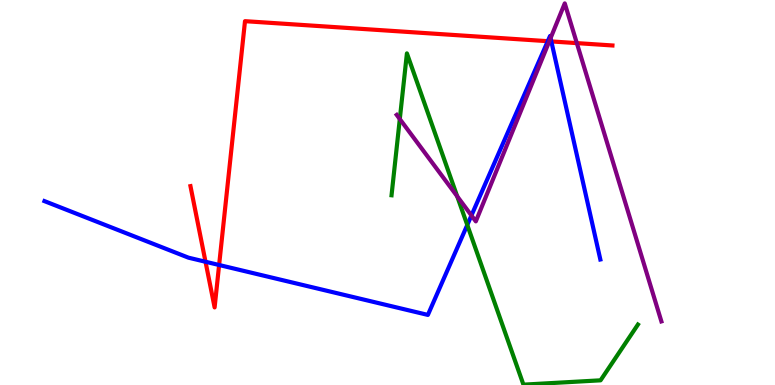[{'lines': ['blue', 'red'], 'intersections': [{'x': 2.65, 'y': 3.2}, {'x': 2.83, 'y': 3.12}, {'x': 7.07, 'y': 8.93}, {'x': 7.11, 'y': 8.92}]}, {'lines': ['green', 'red'], 'intersections': []}, {'lines': ['purple', 'red'], 'intersections': [{'x': 7.09, 'y': 8.93}, {'x': 7.44, 'y': 8.88}]}, {'lines': ['blue', 'green'], 'intersections': [{'x': 6.03, 'y': 4.16}]}, {'lines': ['blue', 'purple'], 'intersections': [{'x': 6.08, 'y': 4.4}, {'x': 7.1, 'y': 9.01}]}, {'lines': ['green', 'purple'], 'intersections': [{'x': 5.16, 'y': 6.91}, {'x': 5.9, 'y': 4.9}]}]